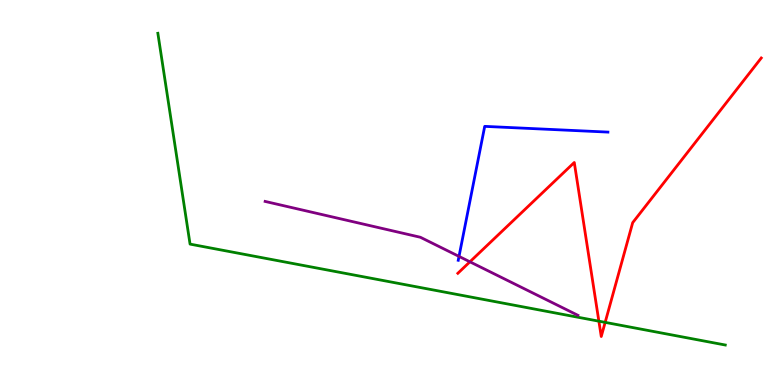[{'lines': ['blue', 'red'], 'intersections': []}, {'lines': ['green', 'red'], 'intersections': [{'x': 7.73, 'y': 1.66}, {'x': 7.81, 'y': 1.63}]}, {'lines': ['purple', 'red'], 'intersections': [{'x': 6.06, 'y': 3.2}]}, {'lines': ['blue', 'green'], 'intersections': []}, {'lines': ['blue', 'purple'], 'intersections': [{'x': 5.92, 'y': 3.34}]}, {'lines': ['green', 'purple'], 'intersections': []}]